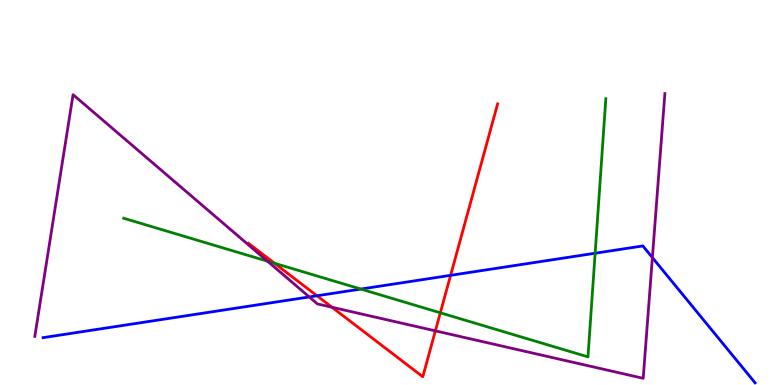[{'lines': ['blue', 'red'], 'intersections': [{'x': 4.09, 'y': 2.32}, {'x': 5.81, 'y': 2.85}]}, {'lines': ['green', 'red'], 'intersections': [{'x': 3.54, 'y': 3.16}, {'x': 5.68, 'y': 1.88}]}, {'lines': ['purple', 'red'], 'intersections': [{'x': 4.28, 'y': 2.02}, {'x': 5.62, 'y': 1.41}]}, {'lines': ['blue', 'green'], 'intersections': [{'x': 4.66, 'y': 2.49}, {'x': 7.68, 'y': 3.42}]}, {'lines': ['blue', 'purple'], 'intersections': [{'x': 3.99, 'y': 2.29}, {'x': 8.42, 'y': 3.31}]}, {'lines': ['green', 'purple'], 'intersections': [{'x': 3.45, 'y': 3.22}]}]